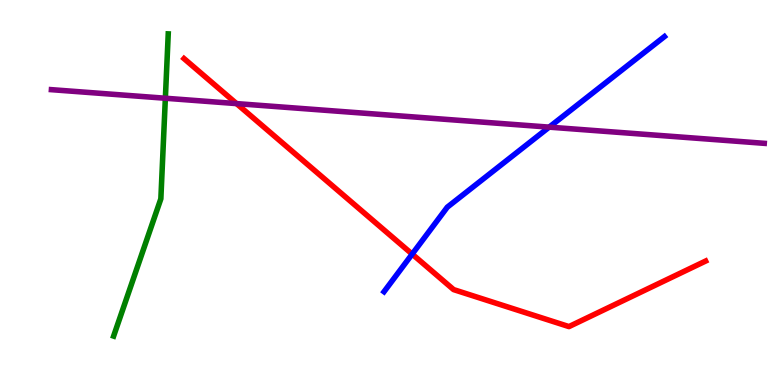[{'lines': ['blue', 'red'], 'intersections': [{'x': 5.32, 'y': 3.4}]}, {'lines': ['green', 'red'], 'intersections': []}, {'lines': ['purple', 'red'], 'intersections': [{'x': 3.05, 'y': 7.31}]}, {'lines': ['blue', 'green'], 'intersections': []}, {'lines': ['blue', 'purple'], 'intersections': [{'x': 7.09, 'y': 6.7}]}, {'lines': ['green', 'purple'], 'intersections': [{'x': 2.13, 'y': 7.45}]}]